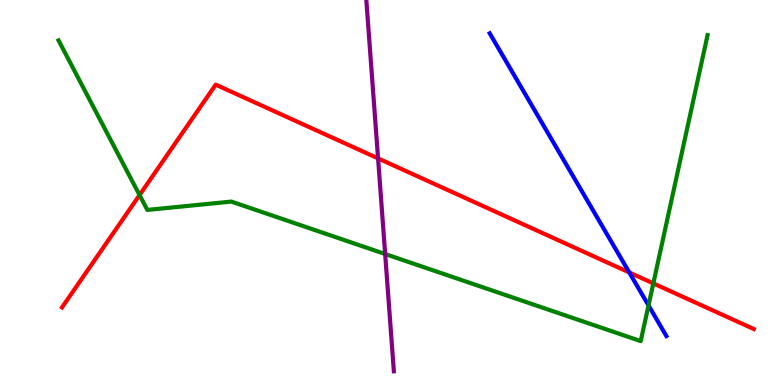[{'lines': ['blue', 'red'], 'intersections': [{'x': 8.12, 'y': 2.92}]}, {'lines': ['green', 'red'], 'intersections': [{'x': 1.8, 'y': 4.93}, {'x': 8.43, 'y': 2.64}]}, {'lines': ['purple', 'red'], 'intersections': [{'x': 4.88, 'y': 5.89}]}, {'lines': ['blue', 'green'], 'intersections': [{'x': 8.37, 'y': 2.07}]}, {'lines': ['blue', 'purple'], 'intersections': []}, {'lines': ['green', 'purple'], 'intersections': [{'x': 4.97, 'y': 3.4}]}]